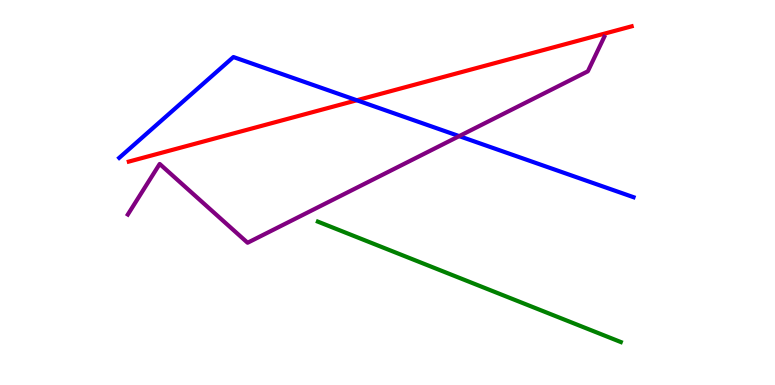[{'lines': ['blue', 'red'], 'intersections': [{'x': 4.6, 'y': 7.4}]}, {'lines': ['green', 'red'], 'intersections': []}, {'lines': ['purple', 'red'], 'intersections': []}, {'lines': ['blue', 'green'], 'intersections': []}, {'lines': ['blue', 'purple'], 'intersections': [{'x': 5.93, 'y': 6.46}]}, {'lines': ['green', 'purple'], 'intersections': []}]